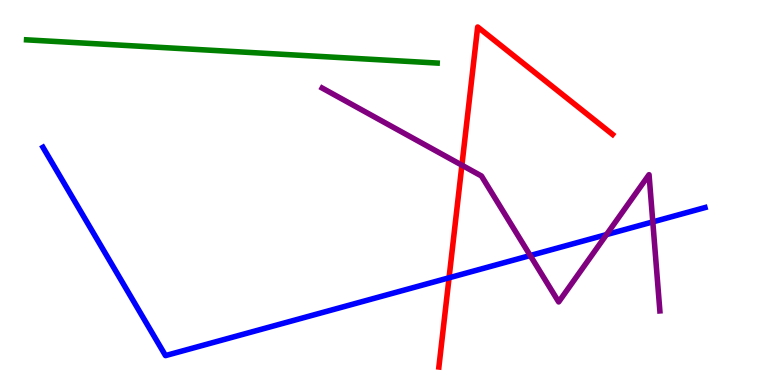[{'lines': ['blue', 'red'], 'intersections': [{'x': 5.79, 'y': 2.78}]}, {'lines': ['green', 'red'], 'intersections': []}, {'lines': ['purple', 'red'], 'intersections': [{'x': 5.96, 'y': 5.71}]}, {'lines': ['blue', 'green'], 'intersections': []}, {'lines': ['blue', 'purple'], 'intersections': [{'x': 6.84, 'y': 3.36}, {'x': 7.83, 'y': 3.91}, {'x': 8.42, 'y': 4.24}]}, {'lines': ['green', 'purple'], 'intersections': []}]